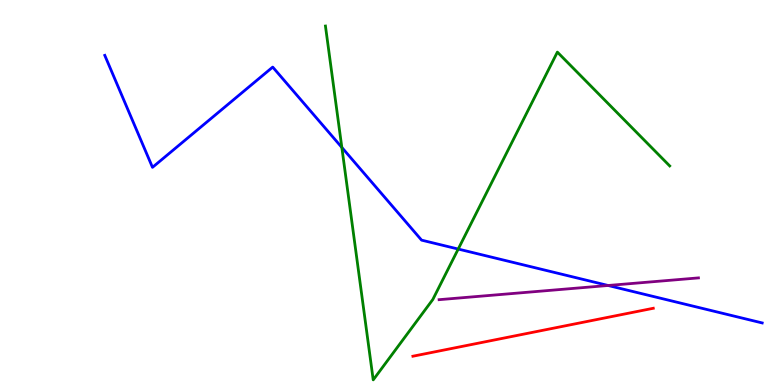[{'lines': ['blue', 'red'], 'intersections': []}, {'lines': ['green', 'red'], 'intersections': []}, {'lines': ['purple', 'red'], 'intersections': []}, {'lines': ['blue', 'green'], 'intersections': [{'x': 4.41, 'y': 6.17}, {'x': 5.91, 'y': 3.53}]}, {'lines': ['blue', 'purple'], 'intersections': [{'x': 7.85, 'y': 2.58}]}, {'lines': ['green', 'purple'], 'intersections': []}]